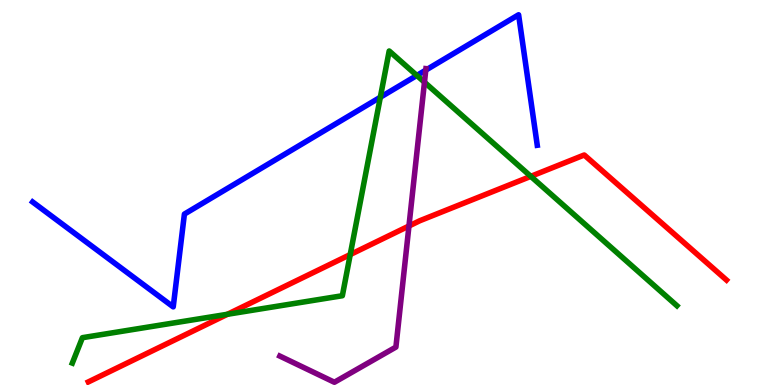[{'lines': ['blue', 'red'], 'intersections': []}, {'lines': ['green', 'red'], 'intersections': [{'x': 2.93, 'y': 1.84}, {'x': 4.52, 'y': 3.39}, {'x': 6.85, 'y': 5.42}]}, {'lines': ['purple', 'red'], 'intersections': [{'x': 5.28, 'y': 4.13}]}, {'lines': ['blue', 'green'], 'intersections': [{'x': 4.91, 'y': 7.47}, {'x': 5.38, 'y': 8.04}]}, {'lines': ['blue', 'purple'], 'intersections': [{'x': 5.49, 'y': 8.18}]}, {'lines': ['green', 'purple'], 'intersections': [{'x': 5.48, 'y': 7.86}]}]